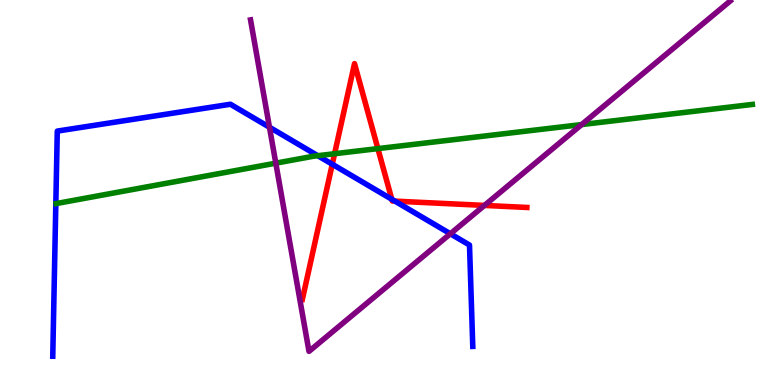[{'lines': ['blue', 'red'], 'intersections': [{'x': 4.29, 'y': 5.73}, {'x': 5.06, 'y': 4.82}, {'x': 5.1, 'y': 4.78}]}, {'lines': ['green', 'red'], 'intersections': [{'x': 4.32, 'y': 6.01}, {'x': 4.88, 'y': 6.14}]}, {'lines': ['purple', 'red'], 'intersections': [{'x': 6.25, 'y': 4.66}]}, {'lines': ['blue', 'green'], 'intersections': [{'x': 4.1, 'y': 5.96}]}, {'lines': ['blue', 'purple'], 'intersections': [{'x': 3.48, 'y': 6.69}, {'x': 5.81, 'y': 3.93}]}, {'lines': ['green', 'purple'], 'intersections': [{'x': 3.56, 'y': 5.76}, {'x': 7.51, 'y': 6.76}]}]